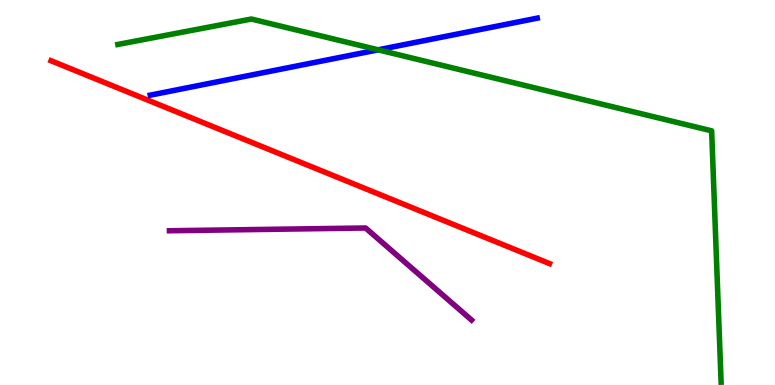[{'lines': ['blue', 'red'], 'intersections': []}, {'lines': ['green', 'red'], 'intersections': []}, {'lines': ['purple', 'red'], 'intersections': []}, {'lines': ['blue', 'green'], 'intersections': [{'x': 4.88, 'y': 8.71}]}, {'lines': ['blue', 'purple'], 'intersections': []}, {'lines': ['green', 'purple'], 'intersections': []}]